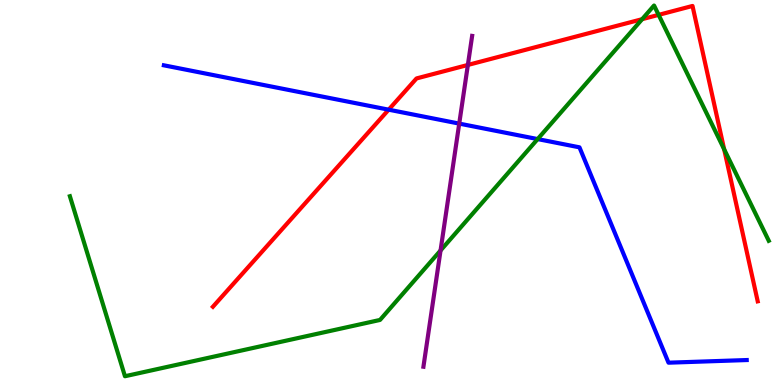[{'lines': ['blue', 'red'], 'intersections': [{'x': 5.02, 'y': 7.15}]}, {'lines': ['green', 'red'], 'intersections': [{'x': 8.29, 'y': 9.5}, {'x': 8.5, 'y': 9.61}, {'x': 9.34, 'y': 6.12}]}, {'lines': ['purple', 'red'], 'intersections': [{'x': 6.04, 'y': 8.31}]}, {'lines': ['blue', 'green'], 'intersections': [{'x': 6.94, 'y': 6.39}]}, {'lines': ['blue', 'purple'], 'intersections': [{'x': 5.93, 'y': 6.79}]}, {'lines': ['green', 'purple'], 'intersections': [{'x': 5.68, 'y': 3.49}]}]